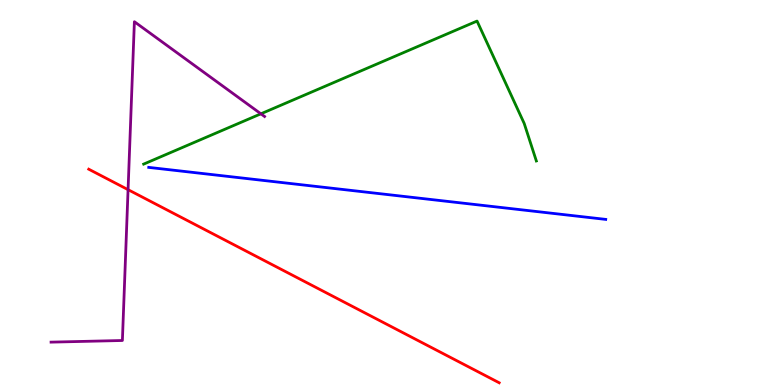[{'lines': ['blue', 'red'], 'intersections': []}, {'lines': ['green', 'red'], 'intersections': []}, {'lines': ['purple', 'red'], 'intersections': [{'x': 1.65, 'y': 5.07}]}, {'lines': ['blue', 'green'], 'intersections': []}, {'lines': ['blue', 'purple'], 'intersections': []}, {'lines': ['green', 'purple'], 'intersections': [{'x': 3.37, 'y': 7.04}]}]